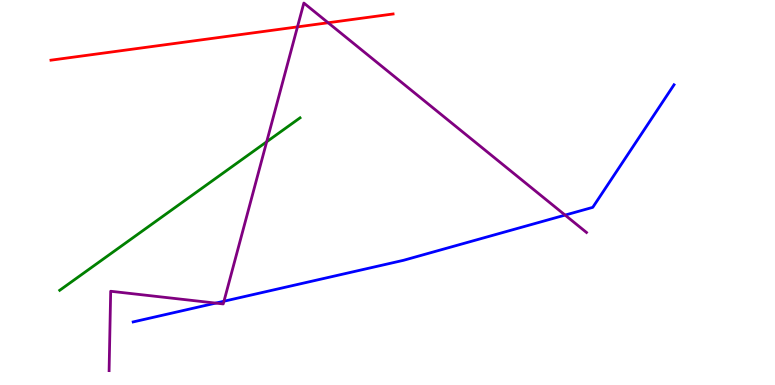[{'lines': ['blue', 'red'], 'intersections': []}, {'lines': ['green', 'red'], 'intersections': []}, {'lines': ['purple', 'red'], 'intersections': [{'x': 3.84, 'y': 9.3}, {'x': 4.23, 'y': 9.41}]}, {'lines': ['blue', 'green'], 'intersections': []}, {'lines': ['blue', 'purple'], 'intersections': [{'x': 2.78, 'y': 2.13}, {'x': 2.89, 'y': 2.18}, {'x': 7.29, 'y': 4.41}]}, {'lines': ['green', 'purple'], 'intersections': [{'x': 3.44, 'y': 6.32}]}]